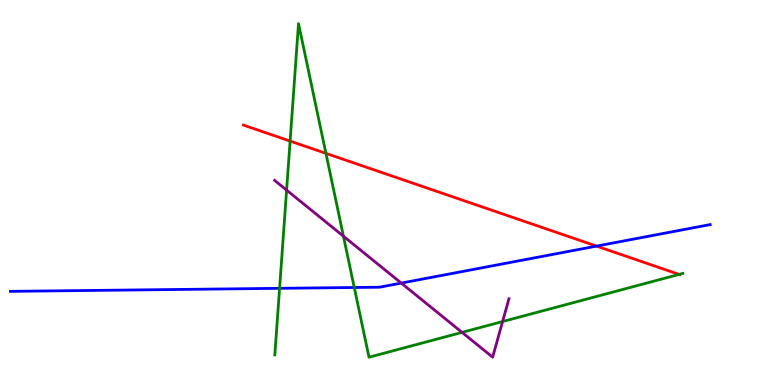[{'lines': ['blue', 'red'], 'intersections': [{'x': 7.7, 'y': 3.61}]}, {'lines': ['green', 'red'], 'intersections': [{'x': 3.74, 'y': 6.34}, {'x': 4.21, 'y': 6.02}, {'x': 8.76, 'y': 2.87}]}, {'lines': ['purple', 'red'], 'intersections': []}, {'lines': ['blue', 'green'], 'intersections': [{'x': 3.61, 'y': 2.51}, {'x': 4.57, 'y': 2.53}]}, {'lines': ['blue', 'purple'], 'intersections': [{'x': 5.18, 'y': 2.65}]}, {'lines': ['green', 'purple'], 'intersections': [{'x': 3.7, 'y': 5.06}, {'x': 4.43, 'y': 3.86}, {'x': 5.96, 'y': 1.37}, {'x': 6.49, 'y': 1.65}]}]